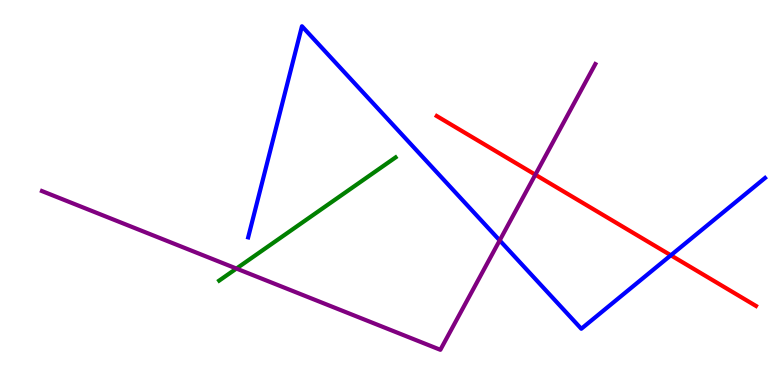[{'lines': ['blue', 'red'], 'intersections': [{'x': 8.66, 'y': 3.37}]}, {'lines': ['green', 'red'], 'intersections': []}, {'lines': ['purple', 'red'], 'intersections': [{'x': 6.91, 'y': 5.46}]}, {'lines': ['blue', 'green'], 'intersections': []}, {'lines': ['blue', 'purple'], 'intersections': [{'x': 6.45, 'y': 3.76}]}, {'lines': ['green', 'purple'], 'intersections': [{'x': 3.05, 'y': 3.02}]}]